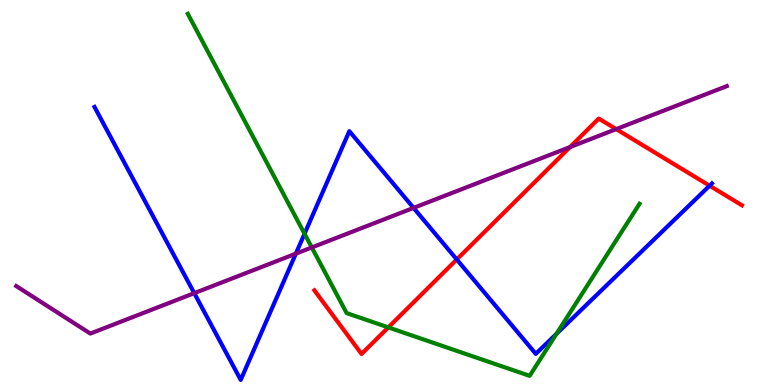[{'lines': ['blue', 'red'], 'intersections': [{'x': 5.89, 'y': 3.26}, {'x': 9.16, 'y': 5.18}]}, {'lines': ['green', 'red'], 'intersections': [{'x': 5.01, 'y': 1.5}]}, {'lines': ['purple', 'red'], 'intersections': [{'x': 7.36, 'y': 6.18}, {'x': 7.95, 'y': 6.65}]}, {'lines': ['blue', 'green'], 'intersections': [{'x': 3.93, 'y': 3.93}, {'x': 7.18, 'y': 1.33}]}, {'lines': ['blue', 'purple'], 'intersections': [{'x': 2.51, 'y': 2.39}, {'x': 3.82, 'y': 3.41}, {'x': 5.34, 'y': 4.6}]}, {'lines': ['green', 'purple'], 'intersections': [{'x': 4.02, 'y': 3.57}]}]